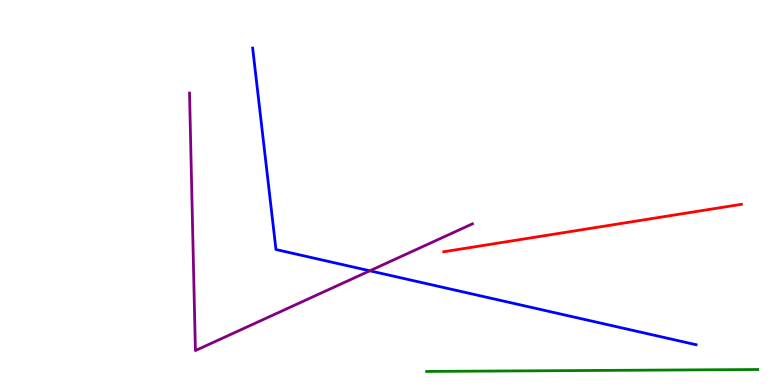[{'lines': ['blue', 'red'], 'intersections': []}, {'lines': ['green', 'red'], 'intersections': []}, {'lines': ['purple', 'red'], 'intersections': []}, {'lines': ['blue', 'green'], 'intersections': []}, {'lines': ['blue', 'purple'], 'intersections': [{'x': 4.77, 'y': 2.97}]}, {'lines': ['green', 'purple'], 'intersections': []}]